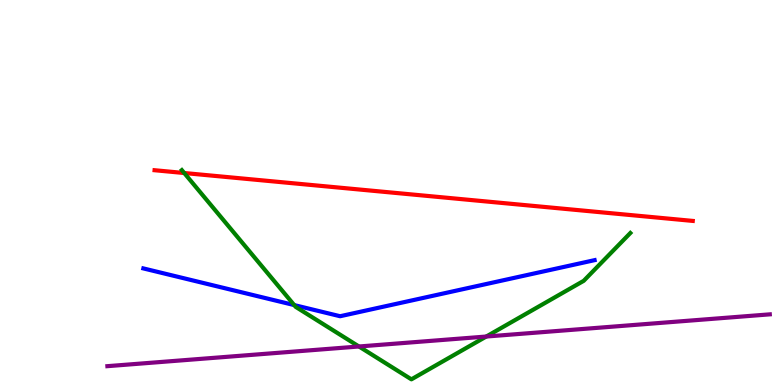[{'lines': ['blue', 'red'], 'intersections': []}, {'lines': ['green', 'red'], 'intersections': [{'x': 2.38, 'y': 5.51}]}, {'lines': ['purple', 'red'], 'intersections': []}, {'lines': ['blue', 'green'], 'intersections': [{'x': 3.8, 'y': 2.08}]}, {'lines': ['blue', 'purple'], 'intersections': []}, {'lines': ['green', 'purple'], 'intersections': [{'x': 4.63, 'y': 1.0}, {'x': 6.27, 'y': 1.26}]}]